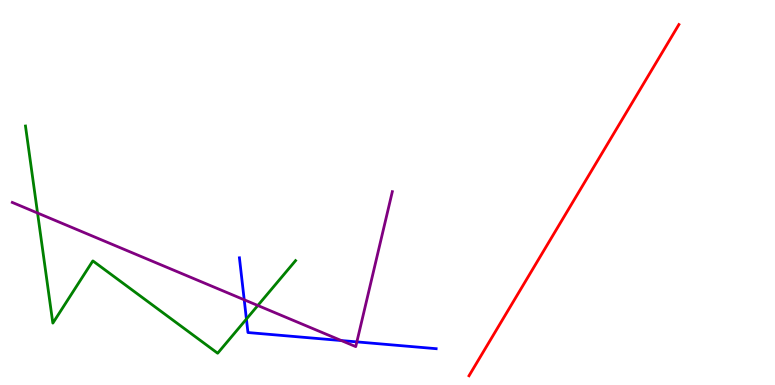[{'lines': ['blue', 'red'], 'intersections': []}, {'lines': ['green', 'red'], 'intersections': []}, {'lines': ['purple', 'red'], 'intersections': []}, {'lines': ['blue', 'green'], 'intersections': [{'x': 3.18, 'y': 1.71}]}, {'lines': ['blue', 'purple'], 'intersections': [{'x': 3.15, 'y': 2.21}, {'x': 4.4, 'y': 1.15}, {'x': 4.6, 'y': 1.12}]}, {'lines': ['green', 'purple'], 'intersections': [{'x': 0.485, 'y': 4.47}, {'x': 3.33, 'y': 2.07}]}]